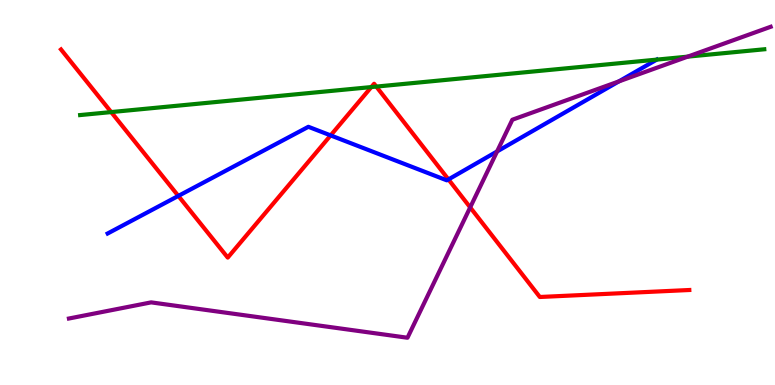[{'lines': ['blue', 'red'], 'intersections': [{'x': 2.3, 'y': 4.91}, {'x': 4.27, 'y': 6.48}, {'x': 5.79, 'y': 5.34}]}, {'lines': ['green', 'red'], 'intersections': [{'x': 1.43, 'y': 7.09}, {'x': 4.79, 'y': 7.74}, {'x': 4.86, 'y': 7.75}]}, {'lines': ['purple', 'red'], 'intersections': [{'x': 6.07, 'y': 4.61}]}, {'lines': ['blue', 'green'], 'intersections': [{'x': 8.47, 'y': 8.45}]}, {'lines': ['blue', 'purple'], 'intersections': [{'x': 6.41, 'y': 6.07}, {'x': 7.99, 'y': 7.89}]}, {'lines': ['green', 'purple'], 'intersections': [{'x': 8.87, 'y': 8.53}]}]